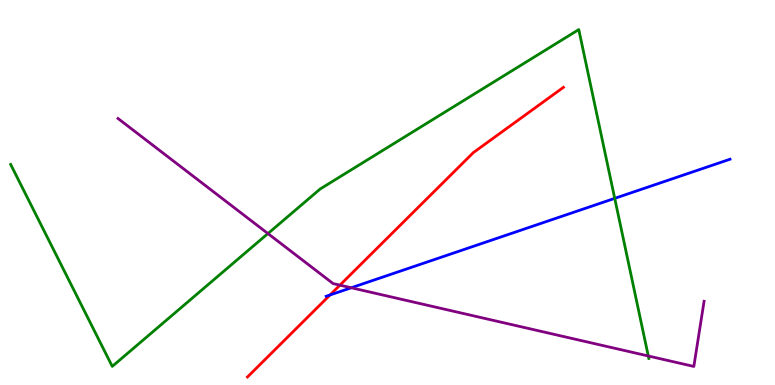[{'lines': ['blue', 'red'], 'intersections': [{'x': 4.26, 'y': 2.34}]}, {'lines': ['green', 'red'], 'intersections': []}, {'lines': ['purple', 'red'], 'intersections': [{'x': 4.39, 'y': 2.59}]}, {'lines': ['blue', 'green'], 'intersections': [{'x': 7.93, 'y': 4.85}]}, {'lines': ['blue', 'purple'], 'intersections': [{'x': 4.53, 'y': 2.53}]}, {'lines': ['green', 'purple'], 'intersections': [{'x': 3.46, 'y': 3.93}, {'x': 8.37, 'y': 0.754}]}]